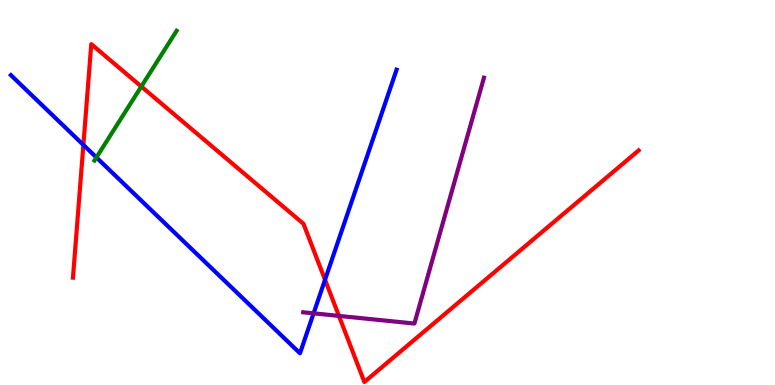[{'lines': ['blue', 'red'], 'intersections': [{'x': 1.08, 'y': 6.24}, {'x': 4.19, 'y': 2.73}]}, {'lines': ['green', 'red'], 'intersections': [{'x': 1.82, 'y': 7.75}]}, {'lines': ['purple', 'red'], 'intersections': [{'x': 4.37, 'y': 1.79}]}, {'lines': ['blue', 'green'], 'intersections': [{'x': 1.24, 'y': 5.91}]}, {'lines': ['blue', 'purple'], 'intersections': [{'x': 4.05, 'y': 1.86}]}, {'lines': ['green', 'purple'], 'intersections': []}]